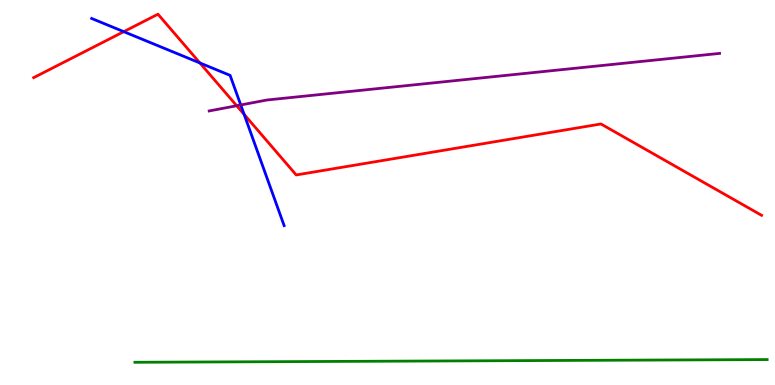[{'lines': ['blue', 'red'], 'intersections': [{'x': 1.6, 'y': 9.18}, {'x': 2.58, 'y': 8.36}, {'x': 3.15, 'y': 7.03}]}, {'lines': ['green', 'red'], 'intersections': []}, {'lines': ['purple', 'red'], 'intersections': [{'x': 3.05, 'y': 7.25}]}, {'lines': ['blue', 'green'], 'intersections': []}, {'lines': ['blue', 'purple'], 'intersections': [{'x': 3.11, 'y': 7.27}]}, {'lines': ['green', 'purple'], 'intersections': []}]